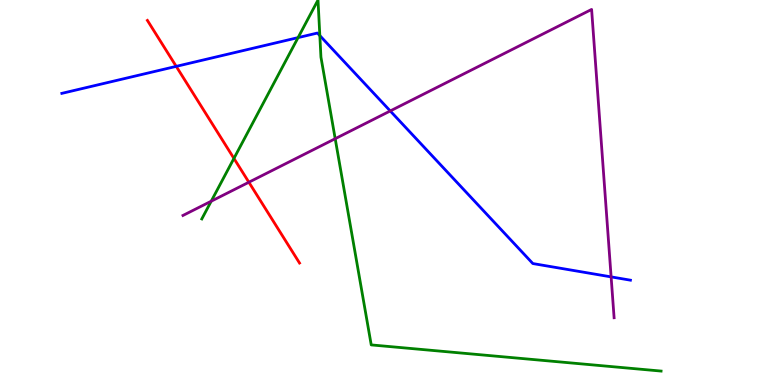[{'lines': ['blue', 'red'], 'intersections': [{'x': 2.27, 'y': 8.28}]}, {'lines': ['green', 'red'], 'intersections': [{'x': 3.02, 'y': 5.89}]}, {'lines': ['purple', 'red'], 'intersections': [{'x': 3.21, 'y': 5.27}]}, {'lines': ['blue', 'green'], 'intersections': [{'x': 3.85, 'y': 9.02}, {'x': 4.13, 'y': 9.08}]}, {'lines': ['blue', 'purple'], 'intersections': [{'x': 5.04, 'y': 7.12}, {'x': 7.89, 'y': 2.81}]}, {'lines': ['green', 'purple'], 'intersections': [{'x': 2.73, 'y': 4.77}, {'x': 4.33, 'y': 6.4}]}]